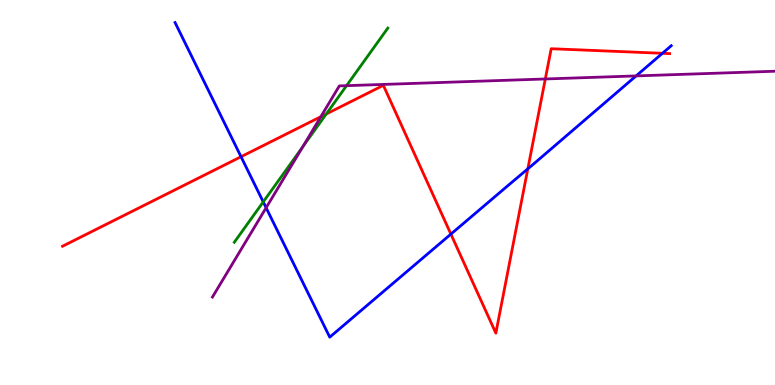[{'lines': ['blue', 'red'], 'intersections': [{'x': 3.11, 'y': 5.93}, {'x': 5.82, 'y': 3.92}, {'x': 6.81, 'y': 5.61}, {'x': 8.55, 'y': 8.62}]}, {'lines': ['green', 'red'], 'intersections': [{'x': 4.21, 'y': 7.04}]}, {'lines': ['purple', 'red'], 'intersections': [{'x': 4.14, 'y': 6.97}, {'x': 7.04, 'y': 7.95}]}, {'lines': ['blue', 'green'], 'intersections': [{'x': 3.4, 'y': 4.76}]}, {'lines': ['blue', 'purple'], 'intersections': [{'x': 3.43, 'y': 4.6}, {'x': 8.21, 'y': 8.03}]}, {'lines': ['green', 'purple'], 'intersections': [{'x': 3.91, 'y': 6.19}, {'x': 4.47, 'y': 7.77}]}]